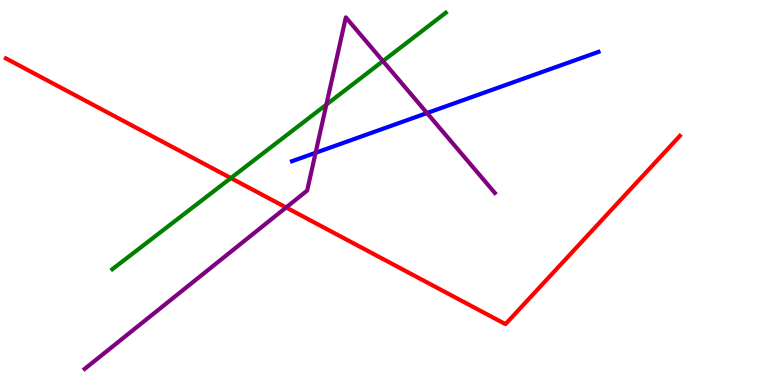[{'lines': ['blue', 'red'], 'intersections': []}, {'lines': ['green', 'red'], 'intersections': [{'x': 2.98, 'y': 5.37}]}, {'lines': ['purple', 'red'], 'intersections': [{'x': 3.69, 'y': 4.61}]}, {'lines': ['blue', 'green'], 'intersections': []}, {'lines': ['blue', 'purple'], 'intersections': [{'x': 4.07, 'y': 6.03}, {'x': 5.51, 'y': 7.06}]}, {'lines': ['green', 'purple'], 'intersections': [{'x': 4.21, 'y': 7.28}, {'x': 4.94, 'y': 8.41}]}]